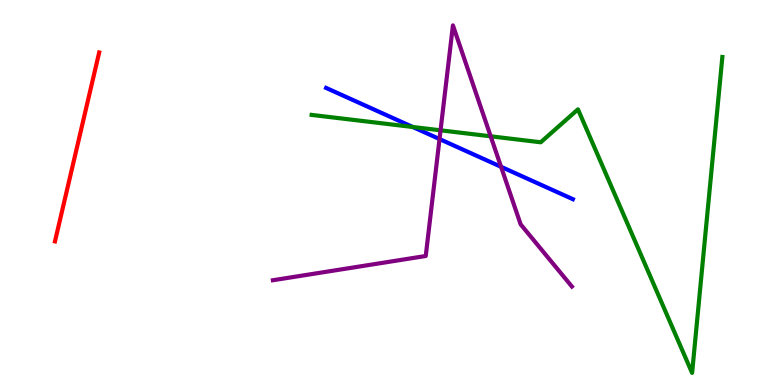[{'lines': ['blue', 'red'], 'intersections': []}, {'lines': ['green', 'red'], 'intersections': []}, {'lines': ['purple', 'red'], 'intersections': []}, {'lines': ['blue', 'green'], 'intersections': [{'x': 5.33, 'y': 6.7}]}, {'lines': ['blue', 'purple'], 'intersections': [{'x': 5.67, 'y': 6.39}, {'x': 6.47, 'y': 5.67}]}, {'lines': ['green', 'purple'], 'intersections': [{'x': 5.68, 'y': 6.62}, {'x': 6.33, 'y': 6.46}]}]